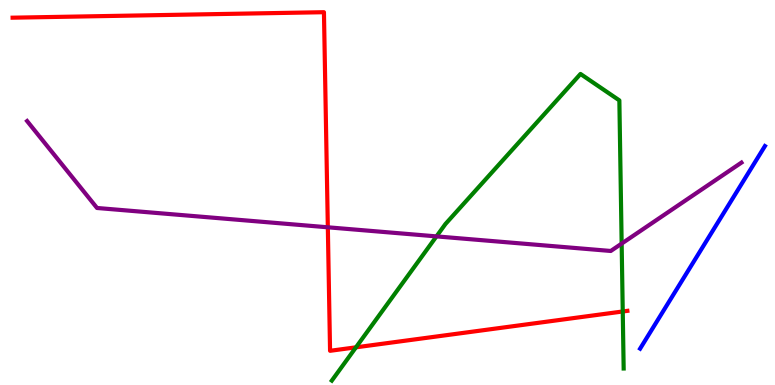[{'lines': ['blue', 'red'], 'intersections': []}, {'lines': ['green', 'red'], 'intersections': [{'x': 4.59, 'y': 0.979}, {'x': 8.04, 'y': 1.91}]}, {'lines': ['purple', 'red'], 'intersections': [{'x': 4.23, 'y': 4.1}]}, {'lines': ['blue', 'green'], 'intersections': []}, {'lines': ['blue', 'purple'], 'intersections': []}, {'lines': ['green', 'purple'], 'intersections': [{'x': 5.63, 'y': 3.86}, {'x': 8.02, 'y': 3.67}]}]